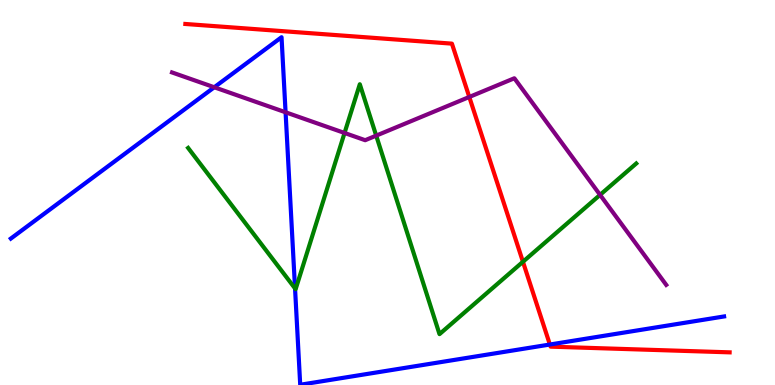[{'lines': ['blue', 'red'], 'intersections': [{'x': 7.1, 'y': 1.05}]}, {'lines': ['green', 'red'], 'intersections': [{'x': 6.75, 'y': 3.2}]}, {'lines': ['purple', 'red'], 'intersections': [{'x': 6.06, 'y': 7.48}]}, {'lines': ['blue', 'green'], 'intersections': [{'x': 3.81, 'y': 2.51}]}, {'lines': ['blue', 'purple'], 'intersections': [{'x': 2.76, 'y': 7.73}, {'x': 3.68, 'y': 7.08}]}, {'lines': ['green', 'purple'], 'intersections': [{'x': 4.45, 'y': 6.55}, {'x': 4.85, 'y': 6.48}, {'x': 7.74, 'y': 4.94}]}]